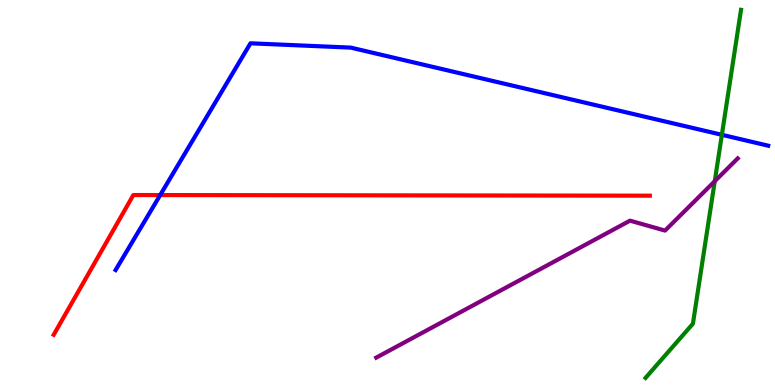[{'lines': ['blue', 'red'], 'intersections': [{'x': 2.07, 'y': 4.93}]}, {'lines': ['green', 'red'], 'intersections': []}, {'lines': ['purple', 'red'], 'intersections': []}, {'lines': ['blue', 'green'], 'intersections': [{'x': 9.31, 'y': 6.5}]}, {'lines': ['blue', 'purple'], 'intersections': []}, {'lines': ['green', 'purple'], 'intersections': [{'x': 9.22, 'y': 5.29}]}]